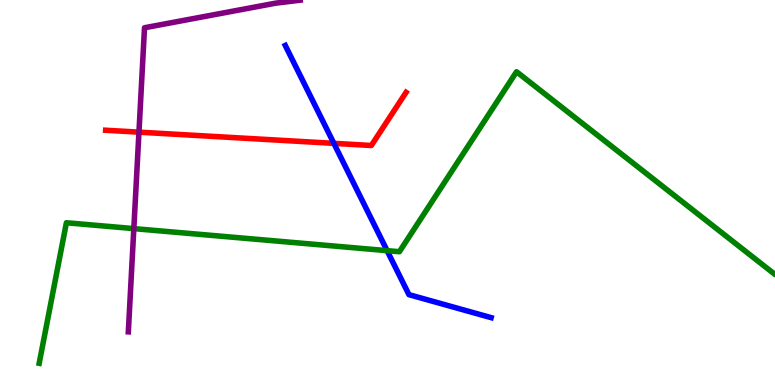[{'lines': ['blue', 'red'], 'intersections': [{'x': 4.31, 'y': 6.28}]}, {'lines': ['green', 'red'], 'intersections': []}, {'lines': ['purple', 'red'], 'intersections': [{'x': 1.79, 'y': 6.57}]}, {'lines': ['blue', 'green'], 'intersections': [{'x': 5.0, 'y': 3.49}]}, {'lines': ['blue', 'purple'], 'intersections': []}, {'lines': ['green', 'purple'], 'intersections': [{'x': 1.73, 'y': 4.06}]}]